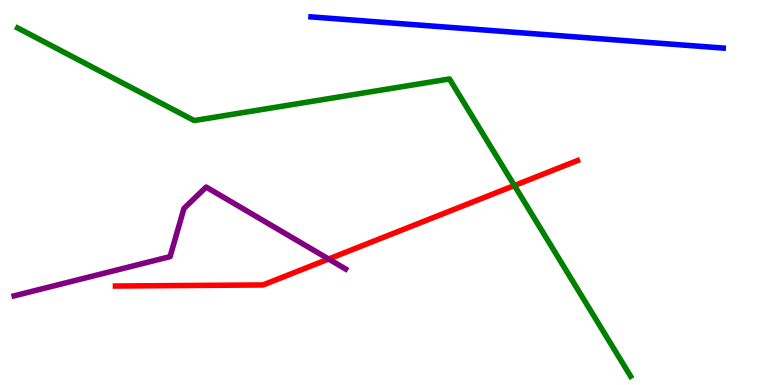[{'lines': ['blue', 'red'], 'intersections': []}, {'lines': ['green', 'red'], 'intersections': [{'x': 6.64, 'y': 5.18}]}, {'lines': ['purple', 'red'], 'intersections': [{'x': 4.24, 'y': 3.27}]}, {'lines': ['blue', 'green'], 'intersections': []}, {'lines': ['blue', 'purple'], 'intersections': []}, {'lines': ['green', 'purple'], 'intersections': []}]